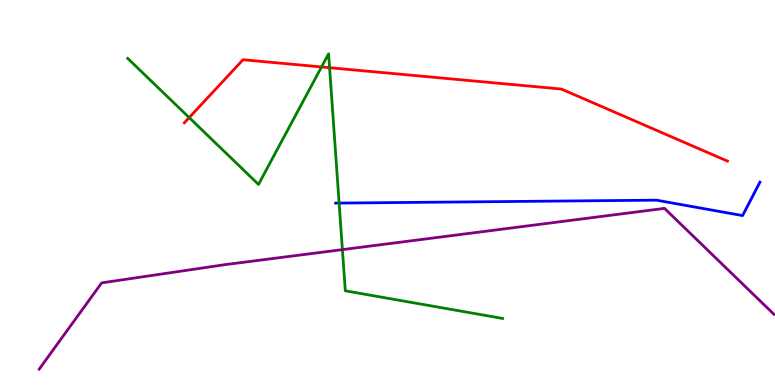[{'lines': ['blue', 'red'], 'intersections': []}, {'lines': ['green', 'red'], 'intersections': [{'x': 2.44, 'y': 6.95}, {'x': 4.15, 'y': 8.26}, {'x': 4.25, 'y': 8.24}]}, {'lines': ['purple', 'red'], 'intersections': []}, {'lines': ['blue', 'green'], 'intersections': [{'x': 4.38, 'y': 4.73}]}, {'lines': ['blue', 'purple'], 'intersections': []}, {'lines': ['green', 'purple'], 'intersections': [{'x': 4.42, 'y': 3.52}]}]